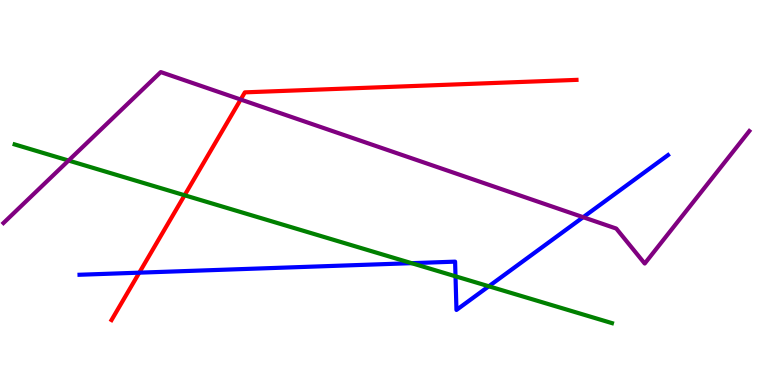[{'lines': ['blue', 'red'], 'intersections': [{'x': 1.8, 'y': 2.92}]}, {'lines': ['green', 'red'], 'intersections': [{'x': 2.38, 'y': 4.93}]}, {'lines': ['purple', 'red'], 'intersections': [{'x': 3.11, 'y': 7.41}]}, {'lines': ['blue', 'green'], 'intersections': [{'x': 5.31, 'y': 3.16}, {'x': 5.88, 'y': 2.82}, {'x': 6.31, 'y': 2.56}]}, {'lines': ['blue', 'purple'], 'intersections': [{'x': 7.52, 'y': 4.36}]}, {'lines': ['green', 'purple'], 'intersections': [{'x': 0.885, 'y': 5.83}]}]